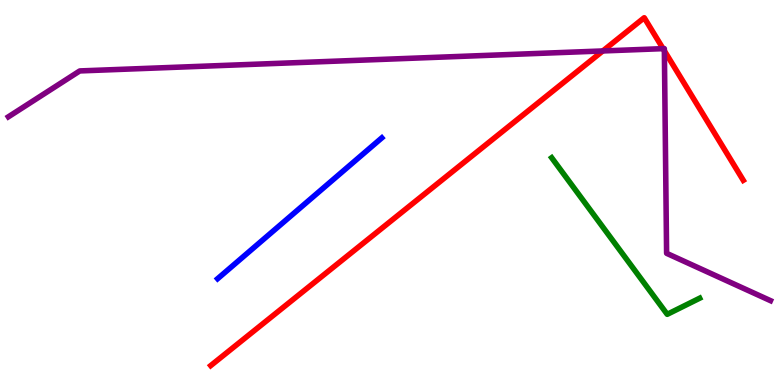[{'lines': ['blue', 'red'], 'intersections': []}, {'lines': ['green', 'red'], 'intersections': []}, {'lines': ['purple', 'red'], 'intersections': [{'x': 7.78, 'y': 8.68}, {'x': 8.56, 'y': 8.74}, {'x': 8.57, 'y': 8.68}]}, {'lines': ['blue', 'green'], 'intersections': []}, {'lines': ['blue', 'purple'], 'intersections': []}, {'lines': ['green', 'purple'], 'intersections': []}]